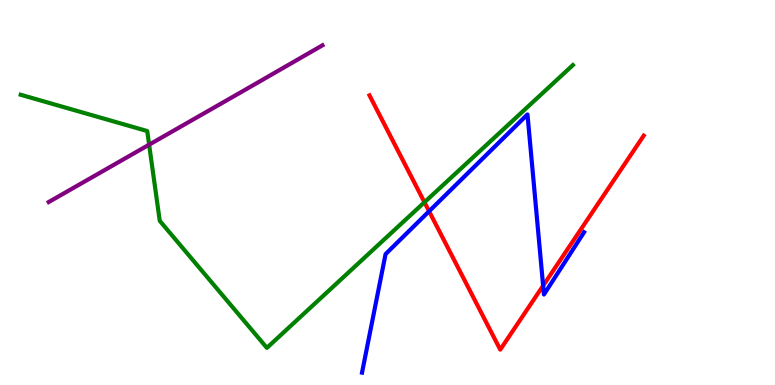[{'lines': ['blue', 'red'], 'intersections': [{'x': 5.54, 'y': 4.51}, {'x': 7.01, 'y': 2.58}]}, {'lines': ['green', 'red'], 'intersections': [{'x': 5.48, 'y': 4.75}]}, {'lines': ['purple', 'red'], 'intersections': []}, {'lines': ['blue', 'green'], 'intersections': []}, {'lines': ['blue', 'purple'], 'intersections': []}, {'lines': ['green', 'purple'], 'intersections': [{'x': 1.92, 'y': 6.24}]}]